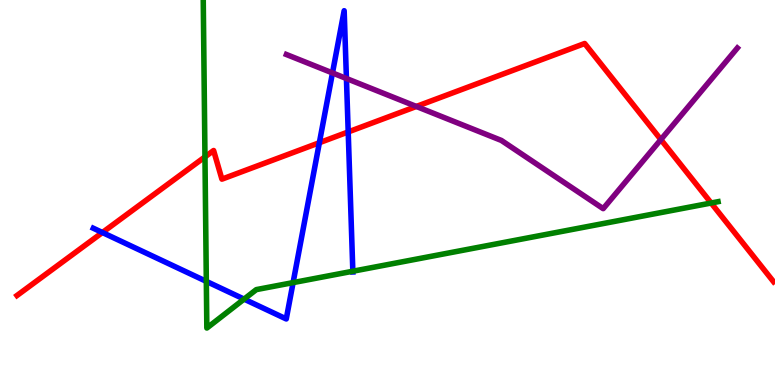[{'lines': ['blue', 'red'], 'intersections': [{'x': 1.32, 'y': 3.96}, {'x': 4.12, 'y': 6.29}, {'x': 4.49, 'y': 6.57}]}, {'lines': ['green', 'red'], 'intersections': [{'x': 2.64, 'y': 5.92}, {'x': 9.18, 'y': 4.73}]}, {'lines': ['purple', 'red'], 'intersections': [{'x': 5.37, 'y': 7.23}, {'x': 8.53, 'y': 6.37}]}, {'lines': ['blue', 'green'], 'intersections': [{'x': 2.66, 'y': 2.69}, {'x': 3.15, 'y': 2.23}, {'x': 3.78, 'y': 2.66}, {'x': 4.55, 'y': 2.95}]}, {'lines': ['blue', 'purple'], 'intersections': [{'x': 4.29, 'y': 8.11}, {'x': 4.47, 'y': 7.96}]}, {'lines': ['green', 'purple'], 'intersections': []}]